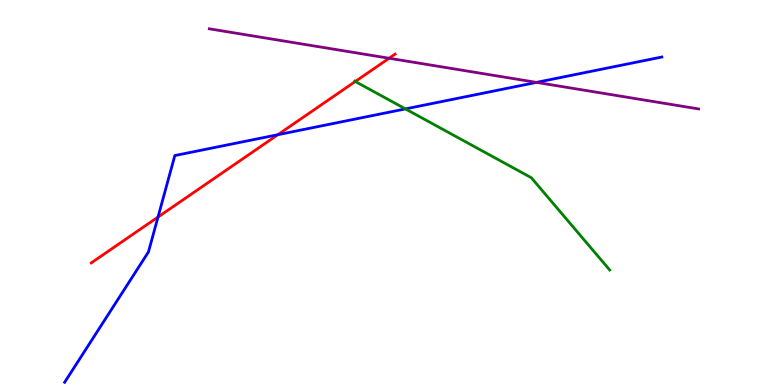[{'lines': ['blue', 'red'], 'intersections': [{'x': 2.04, 'y': 4.36}, {'x': 3.58, 'y': 6.5}]}, {'lines': ['green', 'red'], 'intersections': [{'x': 4.58, 'y': 7.88}]}, {'lines': ['purple', 'red'], 'intersections': [{'x': 5.02, 'y': 8.49}]}, {'lines': ['blue', 'green'], 'intersections': [{'x': 5.23, 'y': 7.17}]}, {'lines': ['blue', 'purple'], 'intersections': [{'x': 6.92, 'y': 7.86}]}, {'lines': ['green', 'purple'], 'intersections': []}]